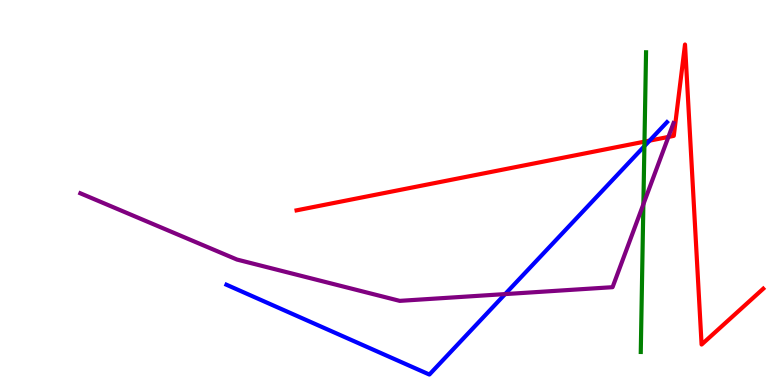[{'lines': ['blue', 'red'], 'intersections': [{'x': 8.38, 'y': 6.35}]}, {'lines': ['green', 'red'], 'intersections': [{'x': 8.32, 'y': 6.32}]}, {'lines': ['purple', 'red'], 'intersections': [{'x': 8.62, 'y': 6.44}]}, {'lines': ['blue', 'green'], 'intersections': [{'x': 8.31, 'y': 6.2}]}, {'lines': ['blue', 'purple'], 'intersections': [{'x': 6.52, 'y': 2.36}]}, {'lines': ['green', 'purple'], 'intersections': [{'x': 8.3, 'y': 4.69}]}]